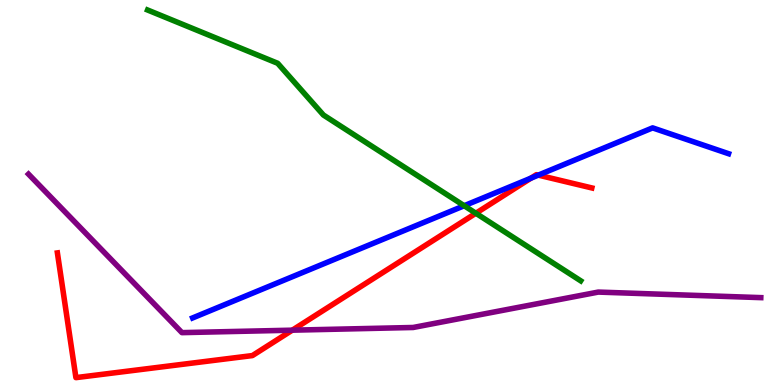[{'lines': ['blue', 'red'], 'intersections': [{'x': 6.85, 'y': 5.37}, {'x': 6.95, 'y': 5.45}]}, {'lines': ['green', 'red'], 'intersections': [{'x': 6.14, 'y': 4.46}]}, {'lines': ['purple', 'red'], 'intersections': [{'x': 3.77, 'y': 1.42}]}, {'lines': ['blue', 'green'], 'intersections': [{'x': 5.99, 'y': 4.66}]}, {'lines': ['blue', 'purple'], 'intersections': []}, {'lines': ['green', 'purple'], 'intersections': []}]